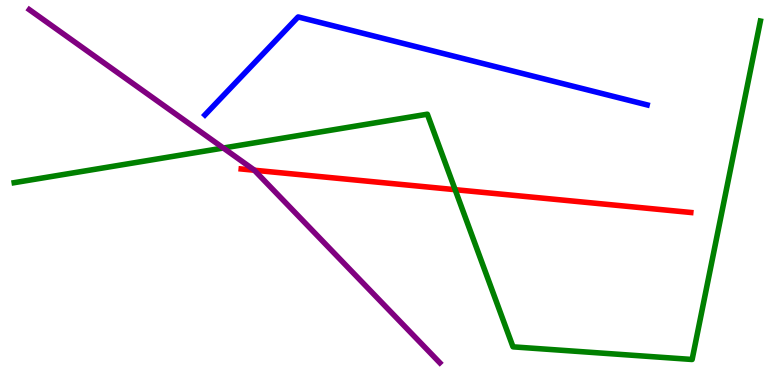[{'lines': ['blue', 'red'], 'intersections': []}, {'lines': ['green', 'red'], 'intersections': [{'x': 5.87, 'y': 5.07}]}, {'lines': ['purple', 'red'], 'intersections': [{'x': 3.28, 'y': 5.58}]}, {'lines': ['blue', 'green'], 'intersections': []}, {'lines': ['blue', 'purple'], 'intersections': []}, {'lines': ['green', 'purple'], 'intersections': [{'x': 2.88, 'y': 6.16}]}]